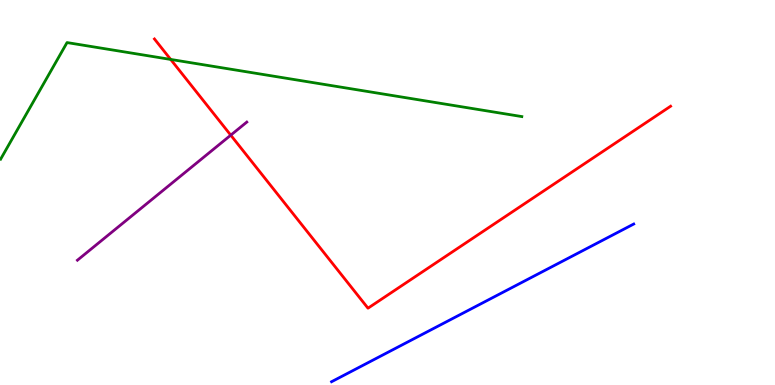[{'lines': ['blue', 'red'], 'intersections': []}, {'lines': ['green', 'red'], 'intersections': [{'x': 2.2, 'y': 8.46}]}, {'lines': ['purple', 'red'], 'intersections': [{'x': 2.98, 'y': 6.49}]}, {'lines': ['blue', 'green'], 'intersections': []}, {'lines': ['blue', 'purple'], 'intersections': []}, {'lines': ['green', 'purple'], 'intersections': []}]